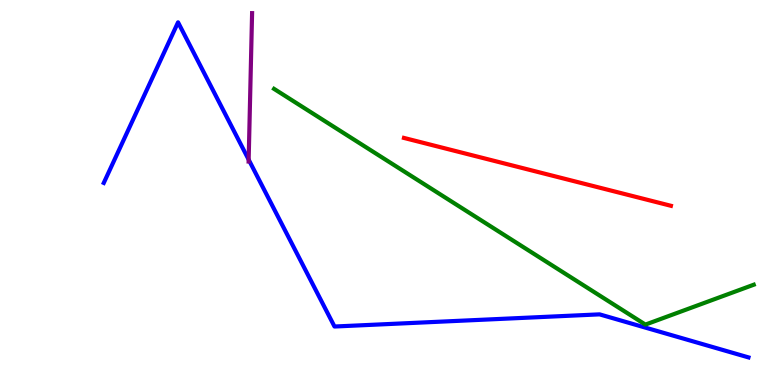[{'lines': ['blue', 'red'], 'intersections': []}, {'lines': ['green', 'red'], 'intersections': []}, {'lines': ['purple', 'red'], 'intersections': []}, {'lines': ['blue', 'green'], 'intersections': []}, {'lines': ['blue', 'purple'], 'intersections': [{'x': 3.21, 'y': 5.85}]}, {'lines': ['green', 'purple'], 'intersections': []}]